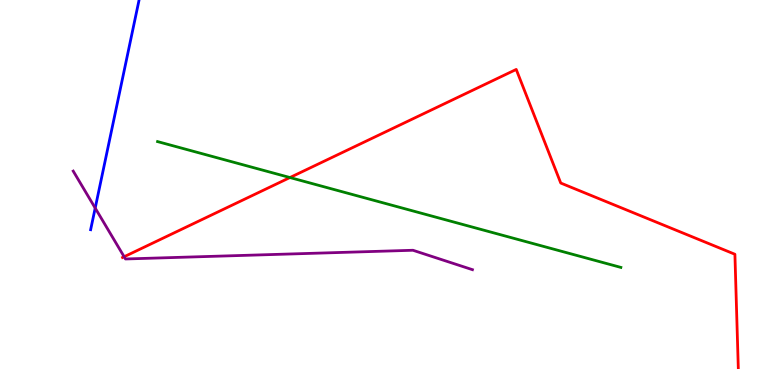[{'lines': ['blue', 'red'], 'intersections': []}, {'lines': ['green', 'red'], 'intersections': [{'x': 3.74, 'y': 5.39}]}, {'lines': ['purple', 'red'], 'intersections': [{'x': 1.6, 'y': 3.33}]}, {'lines': ['blue', 'green'], 'intersections': []}, {'lines': ['blue', 'purple'], 'intersections': [{'x': 1.23, 'y': 4.6}]}, {'lines': ['green', 'purple'], 'intersections': []}]